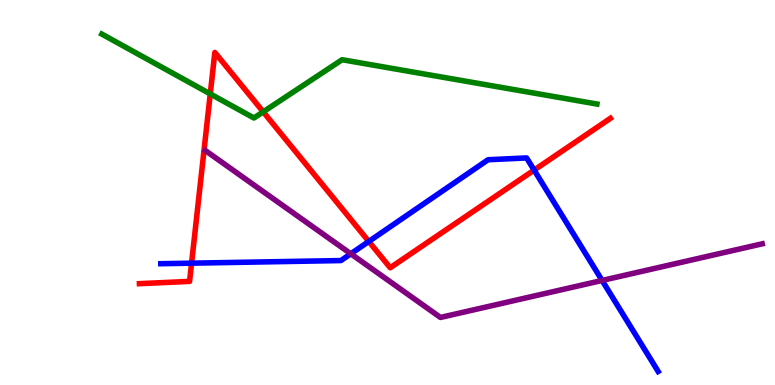[{'lines': ['blue', 'red'], 'intersections': [{'x': 2.47, 'y': 3.16}, {'x': 4.76, 'y': 3.73}, {'x': 6.89, 'y': 5.58}]}, {'lines': ['green', 'red'], 'intersections': [{'x': 2.71, 'y': 7.56}, {'x': 3.4, 'y': 7.09}]}, {'lines': ['purple', 'red'], 'intersections': []}, {'lines': ['blue', 'green'], 'intersections': []}, {'lines': ['blue', 'purple'], 'intersections': [{'x': 4.53, 'y': 3.41}, {'x': 7.77, 'y': 2.72}]}, {'lines': ['green', 'purple'], 'intersections': []}]